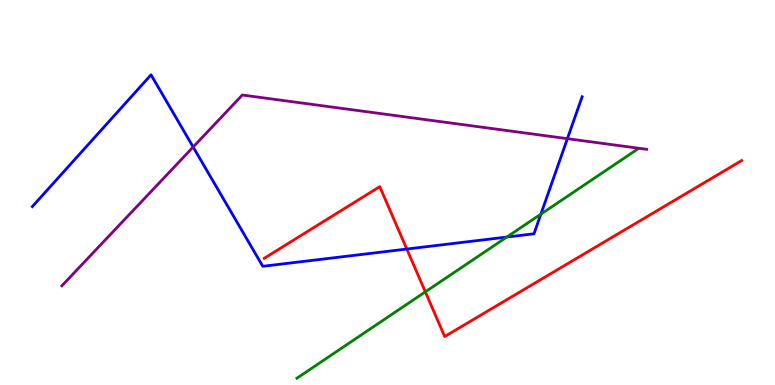[{'lines': ['blue', 'red'], 'intersections': [{'x': 5.25, 'y': 3.53}]}, {'lines': ['green', 'red'], 'intersections': [{'x': 5.49, 'y': 2.42}]}, {'lines': ['purple', 'red'], 'intersections': []}, {'lines': ['blue', 'green'], 'intersections': [{'x': 6.54, 'y': 3.84}, {'x': 6.98, 'y': 4.44}]}, {'lines': ['blue', 'purple'], 'intersections': [{'x': 2.49, 'y': 6.18}, {'x': 7.32, 'y': 6.4}]}, {'lines': ['green', 'purple'], 'intersections': []}]